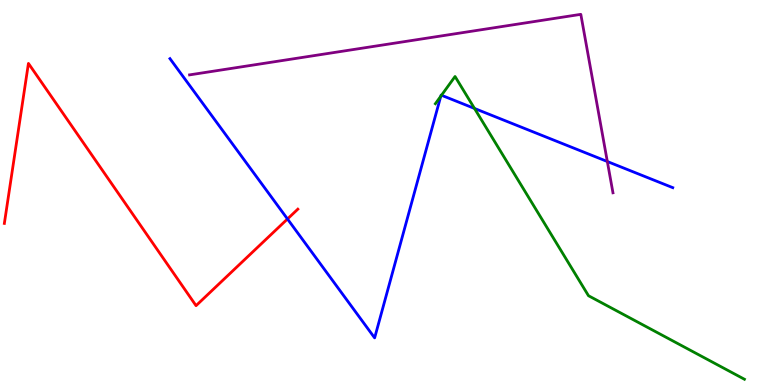[{'lines': ['blue', 'red'], 'intersections': [{'x': 3.71, 'y': 4.31}]}, {'lines': ['green', 'red'], 'intersections': []}, {'lines': ['purple', 'red'], 'intersections': []}, {'lines': ['blue', 'green'], 'intersections': [{'x': 5.69, 'y': 7.5}, {'x': 5.7, 'y': 7.53}, {'x': 6.12, 'y': 7.18}]}, {'lines': ['blue', 'purple'], 'intersections': [{'x': 7.84, 'y': 5.8}]}, {'lines': ['green', 'purple'], 'intersections': []}]